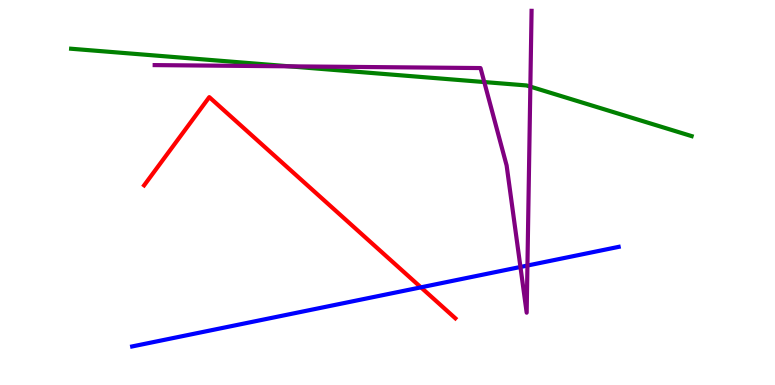[{'lines': ['blue', 'red'], 'intersections': [{'x': 5.43, 'y': 2.54}]}, {'lines': ['green', 'red'], 'intersections': []}, {'lines': ['purple', 'red'], 'intersections': []}, {'lines': ['blue', 'green'], 'intersections': []}, {'lines': ['blue', 'purple'], 'intersections': [{'x': 6.72, 'y': 3.07}, {'x': 6.81, 'y': 3.1}]}, {'lines': ['green', 'purple'], 'intersections': [{'x': 3.73, 'y': 8.28}, {'x': 6.25, 'y': 7.87}, {'x': 6.84, 'y': 7.75}]}]